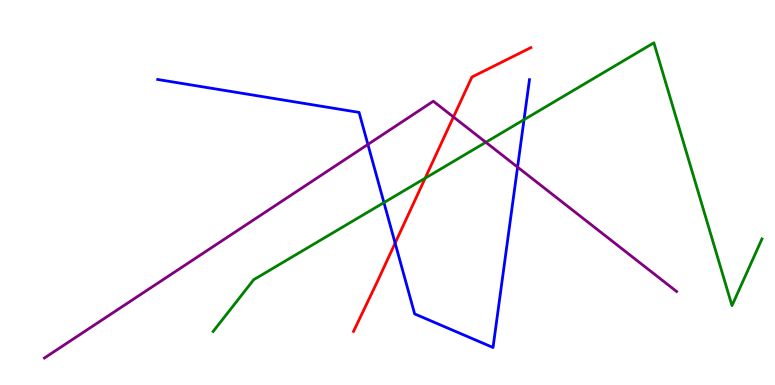[{'lines': ['blue', 'red'], 'intersections': [{'x': 5.1, 'y': 3.69}]}, {'lines': ['green', 'red'], 'intersections': [{'x': 5.49, 'y': 5.37}]}, {'lines': ['purple', 'red'], 'intersections': [{'x': 5.85, 'y': 6.96}]}, {'lines': ['blue', 'green'], 'intersections': [{'x': 4.95, 'y': 4.74}, {'x': 6.76, 'y': 6.89}]}, {'lines': ['blue', 'purple'], 'intersections': [{'x': 4.75, 'y': 6.25}, {'x': 6.68, 'y': 5.66}]}, {'lines': ['green', 'purple'], 'intersections': [{'x': 6.27, 'y': 6.3}]}]